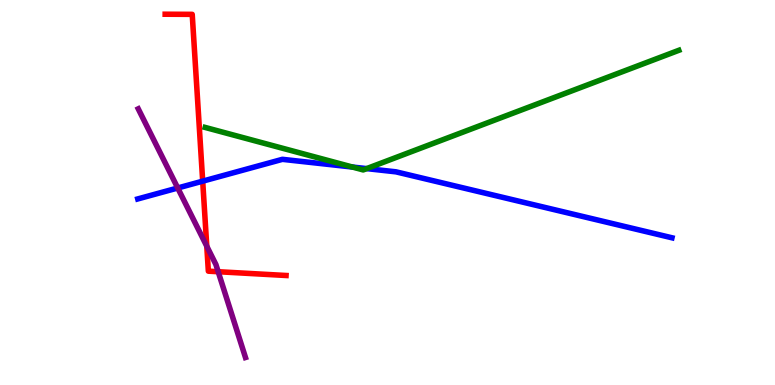[{'lines': ['blue', 'red'], 'intersections': [{'x': 2.62, 'y': 5.29}]}, {'lines': ['green', 'red'], 'intersections': []}, {'lines': ['purple', 'red'], 'intersections': [{'x': 2.67, 'y': 3.6}, {'x': 2.82, 'y': 2.94}]}, {'lines': ['blue', 'green'], 'intersections': [{'x': 4.55, 'y': 5.66}, {'x': 4.73, 'y': 5.62}]}, {'lines': ['blue', 'purple'], 'intersections': [{'x': 2.29, 'y': 5.12}]}, {'lines': ['green', 'purple'], 'intersections': []}]